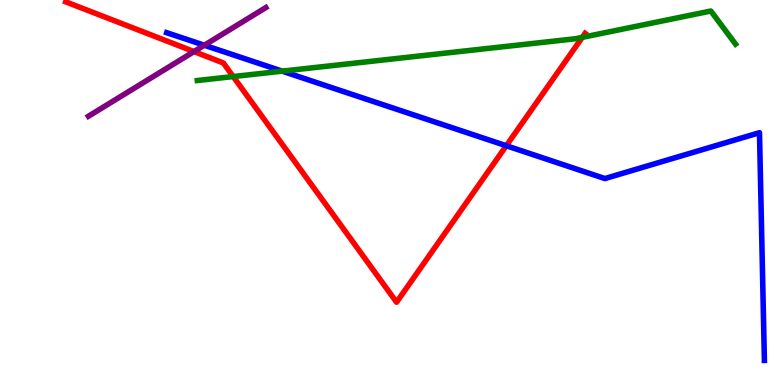[{'lines': ['blue', 'red'], 'intersections': [{'x': 6.53, 'y': 6.21}]}, {'lines': ['green', 'red'], 'intersections': [{'x': 3.01, 'y': 8.01}, {'x': 7.51, 'y': 9.03}]}, {'lines': ['purple', 'red'], 'intersections': [{'x': 2.5, 'y': 8.66}]}, {'lines': ['blue', 'green'], 'intersections': [{'x': 3.64, 'y': 8.15}]}, {'lines': ['blue', 'purple'], 'intersections': [{'x': 2.64, 'y': 8.83}]}, {'lines': ['green', 'purple'], 'intersections': []}]